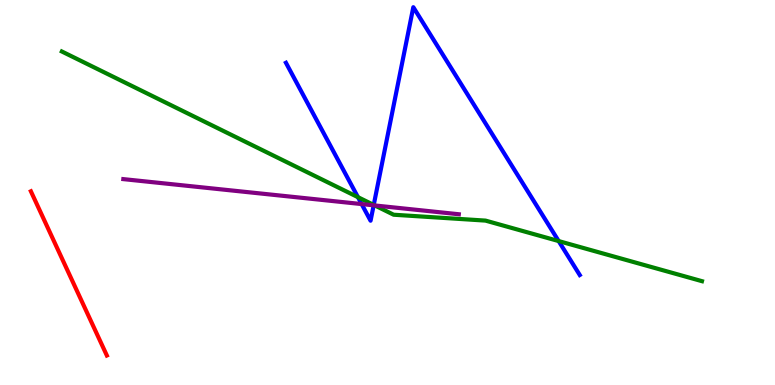[{'lines': ['blue', 'red'], 'intersections': []}, {'lines': ['green', 'red'], 'intersections': []}, {'lines': ['purple', 'red'], 'intersections': []}, {'lines': ['blue', 'green'], 'intersections': [{'x': 4.62, 'y': 4.88}, {'x': 4.82, 'y': 4.68}, {'x': 7.21, 'y': 3.74}]}, {'lines': ['blue', 'purple'], 'intersections': [{'x': 4.67, 'y': 4.7}, {'x': 4.82, 'y': 4.67}]}, {'lines': ['green', 'purple'], 'intersections': [{'x': 4.84, 'y': 4.66}]}]